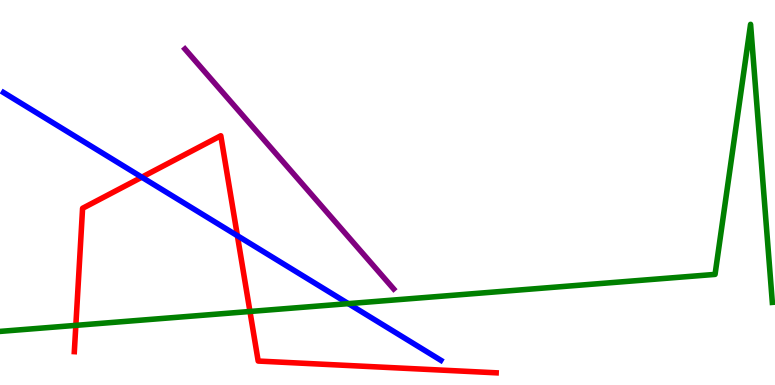[{'lines': ['blue', 'red'], 'intersections': [{'x': 1.83, 'y': 5.4}, {'x': 3.06, 'y': 3.88}]}, {'lines': ['green', 'red'], 'intersections': [{'x': 0.979, 'y': 1.55}, {'x': 3.23, 'y': 1.91}]}, {'lines': ['purple', 'red'], 'intersections': []}, {'lines': ['blue', 'green'], 'intersections': [{'x': 4.49, 'y': 2.11}]}, {'lines': ['blue', 'purple'], 'intersections': []}, {'lines': ['green', 'purple'], 'intersections': []}]